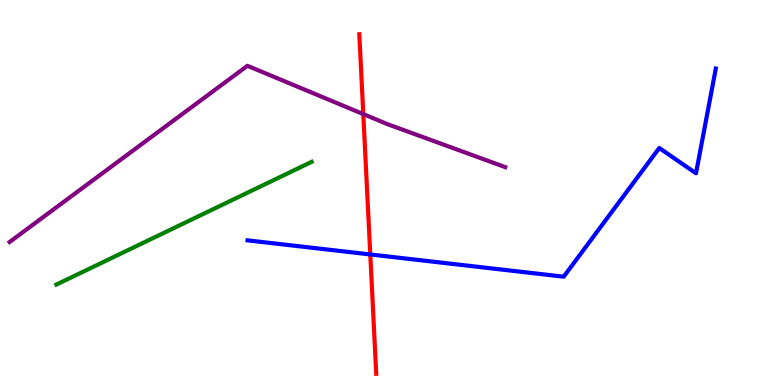[{'lines': ['blue', 'red'], 'intersections': [{'x': 4.78, 'y': 3.39}]}, {'lines': ['green', 'red'], 'intersections': []}, {'lines': ['purple', 'red'], 'intersections': [{'x': 4.69, 'y': 7.04}]}, {'lines': ['blue', 'green'], 'intersections': []}, {'lines': ['blue', 'purple'], 'intersections': []}, {'lines': ['green', 'purple'], 'intersections': []}]